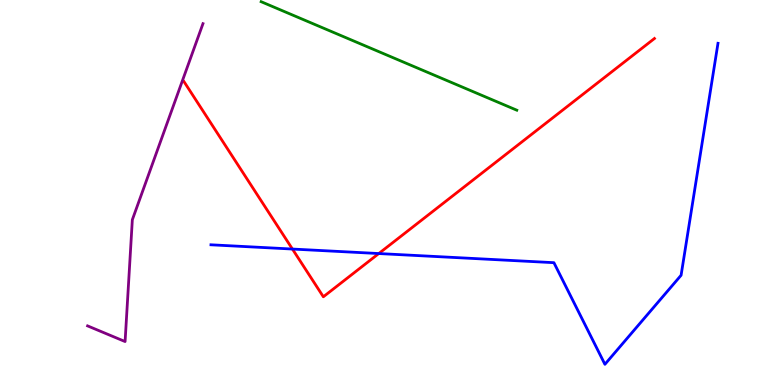[{'lines': ['blue', 'red'], 'intersections': [{'x': 3.77, 'y': 3.53}, {'x': 4.89, 'y': 3.41}]}, {'lines': ['green', 'red'], 'intersections': []}, {'lines': ['purple', 'red'], 'intersections': []}, {'lines': ['blue', 'green'], 'intersections': []}, {'lines': ['blue', 'purple'], 'intersections': []}, {'lines': ['green', 'purple'], 'intersections': []}]